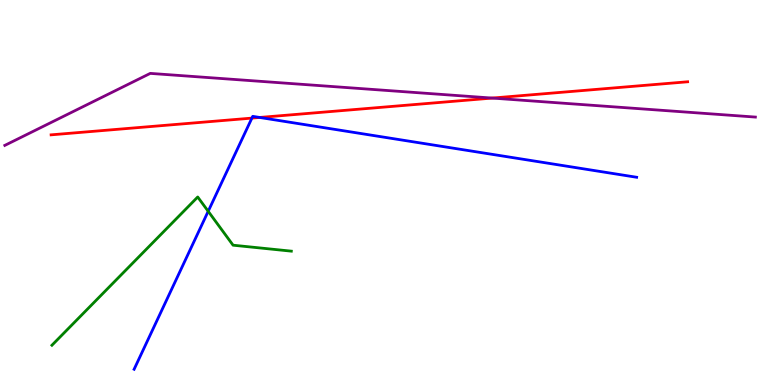[{'lines': ['blue', 'red'], 'intersections': [{'x': 3.25, 'y': 6.93}, {'x': 3.35, 'y': 6.95}]}, {'lines': ['green', 'red'], 'intersections': []}, {'lines': ['purple', 'red'], 'intersections': [{'x': 6.35, 'y': 7.45}]}, {'lines': ['blue', 'green'], 'intersections': [{'x': 2.69, 'y': 4.51}]}, {'lines': ['blue', 'purple'], 'intersections': []}, {'lines': ['green', 'purple'], 'intersections': []}]